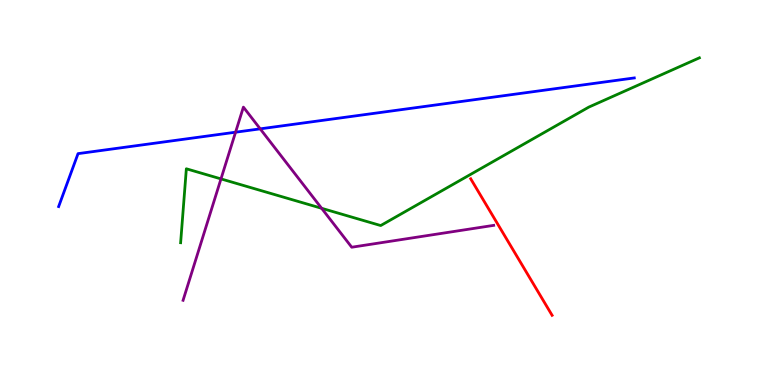[{'lines': ['blue', 'red'], 'intersections': []}, {'lines': ['green', 'red'], 'intersections': []}, {'lines': ['purple', 'red'], 'intersections': []}, {'lines': ['blue', 'green'], 'intersections': []}, {'lines': ['blue', 'purple'], 'intersections': [{'x': 3.04, 'y': 6.57}, {'x': 3.36, 'y': 6.65}]}, {'lines': ['green', 'purple'], 'intersections': [{'x': 2.85, 'y': 5.35}, {'x': 4.15, 'y': 4.59}]}]